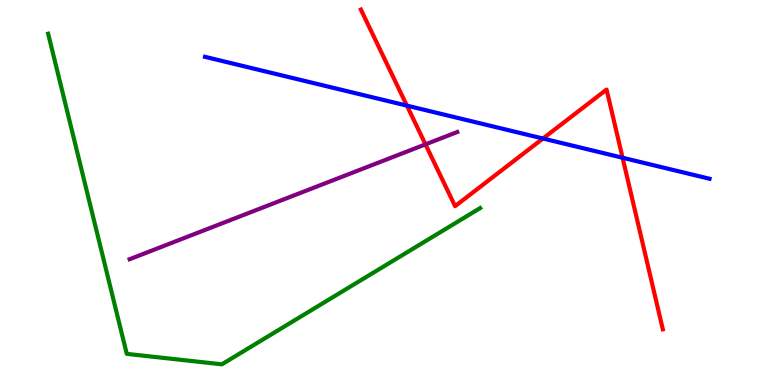[{'lines': ['blue', 'red'], 'intersections': [{'x': 5.25, 'y': 7.26}, {'x': 7.01, 'y': 6.4}, {'x': 8.03, 'y': 5.9}]}, {'lines': ['green', 'red'], 'intersections': []}, {'lines': ['purple', 'red'], 'intersections': [{'x': 5.49, 'y': 6.25}]}, {'lines': ['blue', 'green'], 'intersections': []}, {'lines': ['blue', 'purple'], 'intersections': []}, {'lines': ['green', 'purple'], 'intersections': []}]